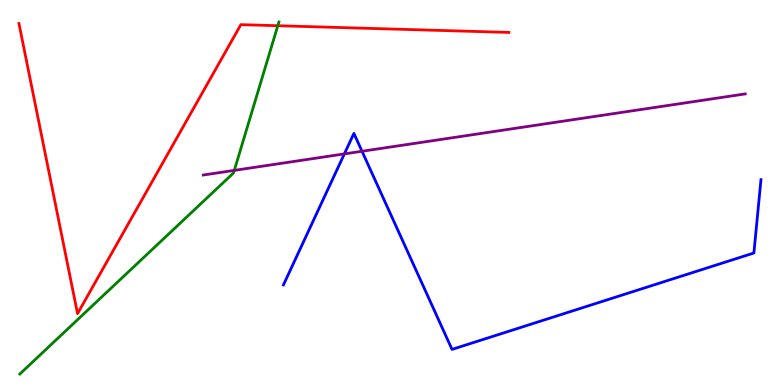[{'lines': ['blue', 'red'], 'intersections': []}, {'lines': ['green', 'red'], 'intersections': [{'x': 3.58, 'y': 9.33}]}, {'lines': ['purple', 'red'], 'intersections': []}, {'lines': ['blue', 'green'], 'intersections': []}, {'lines': ['blue', 'purple'], 'intersections': [{'x': 4.44, 'y': 6.0}, {'x': 4.67, 'y': 6.07}]}, {'lines': ['green', 'purple'], 'intersections': [{'x': 3.02, 'y': 5.57}]}]